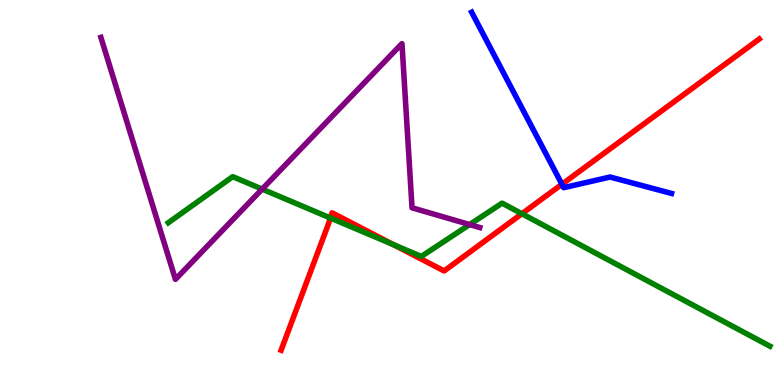[{'lines': ['blue', 'red'], 'intersections': [{'x': 7.25, 'y': 5.21}]}, {'lines': ['green', 'red'], 'intersections': [{'x': 4.26, 'y': 4.34}, {'x': 5.08, 'y': 3.64}, {'x': 6.73, 'y': 4.45}]}, {'lines': ['purple', 'red'], 'intersections': []}, {'lines': ['blue', 'green'], 'intersections': []}, {'lines': ['blue', 'purple'], 'intersections': []}, {'lines': ['green', 'purple'], 'intersections': [{'x': 3.38, 'y': 5.09}, {'x': 6.06, 'y': 4.17}]}]